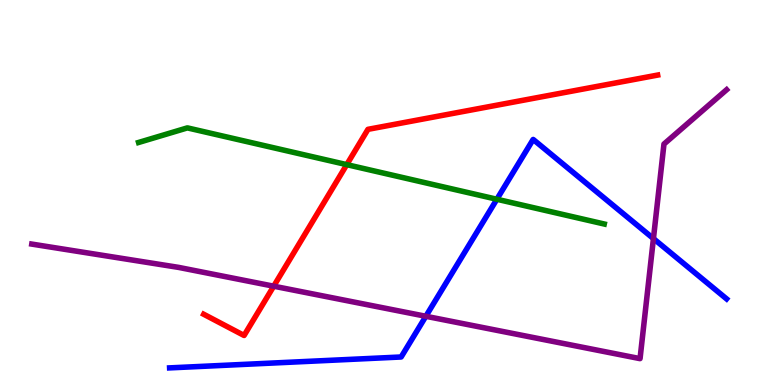[{'lines': ['blue', 'red'], 'intersections': []}, {'lines': ['green', 'red'], 'intersections': [{'x': 4.47, 'y': 5.72}]}, {'lines': ['purple', 'red'], 'intersections': [{'x': 3.53, 'y': 2.57}]}, {'lines': ['blue', 'green'], 'intersections': [{'x': 6.41, 'y': 4.82}]}, {'lines': ['blue', 'purple'], 'intersections': [{'x': 5.49, 'y': 1.78}, {'x': 8.43, 'y': 3.8}]}, {'lines': ['green', 'purple'], 'intersections': []}]